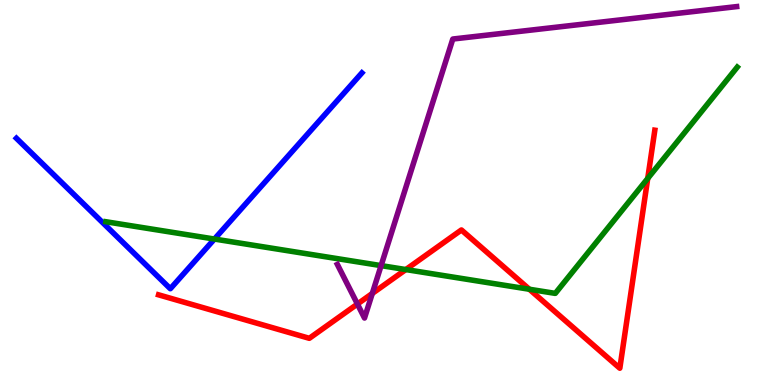[{'lines': ['blue', 'red'], 'intersections': []}, {'lines': ['green', 'red'], 'intersections': [{'x': 5.24, 'y': 3.0}, {'x': 6.83, 'y': 2.49}, {'x': 8.36, 'y': 5.37}]}, {'lines': ['purple', 'red'], 'intersections': [{'x': 4.61, 'y': 2.1}, {'x': 4.8, 'y': 2.38}]}, {'lines': ['blue', 'green'], 'intersections': [{'x': 2.77, 'y': 3.79}]}, {'lines': ['blue', 'purple'], 'intersections': []}, {'lines': ['green', 'purple'], 'intersections': [{'x': 4.92, 'y': 3.1}]}]